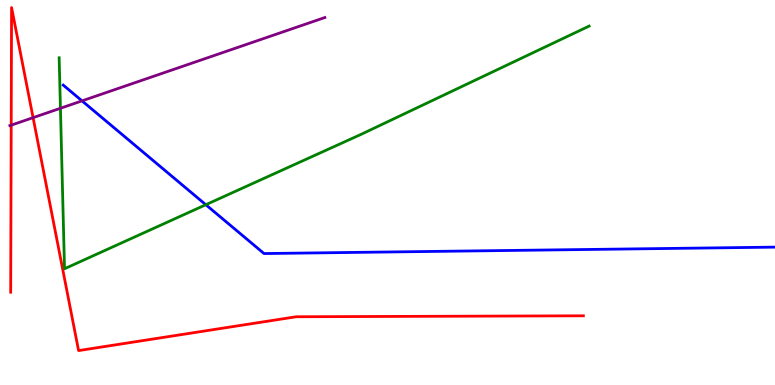[{'lines': ['blue', 'red'], 'intersections': []}, {'lines': ['green', 'red'], 'intersections': []}, {'lines': ['purple', 'red'], 'intersections': [{'x': 0.145, 'y': 6.75}, {'x': 0.427, 'y': 6.94}]}, {'lines': ['blue', 'green'], 'intersections': [{'x': 2.66, 'y': 4.68}]}, {'lines': ['blue', 'purple'], 'intersections': [{'x': 1.06, 'y': 7.38}]}, {'lines': ['green', 'purple'], 'intersections': [{'x': 0.78, 'y': 7.19}]}]